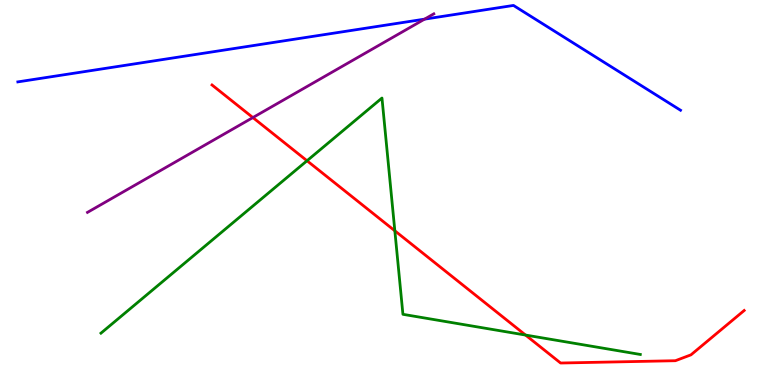[{'lines': ['blue', 'red'], 'intersections': []}, {'lines': ['green', 'red'], 'intersections': [{'x': 3.96, 'y': 5.82}, {'x': 5.09, 'y': 4.01}, {'x': 6.78, 'y': 1.3}]}, {'lines': ['purple', 'red'], 'intersections': [{'x': 3.26, 'y': 6.95}]}, {'lines': ['blue', 'green'], 'intersections': []}, {'lines': ['blue', 'purple'], 'intersections': [{'x': 5.48, 'y': 9.5}]}, {'lines': ['green', 'purple'], 'intersections': []}]